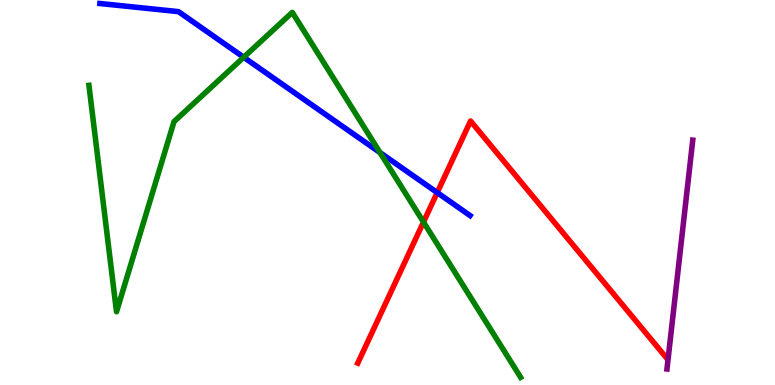[{'lines': ['blue', 'red'], 'intersections': [{'x': 5.64, 'y': 5.0}]}, {'lines': ['green', 'red'], 'intersections': [{'x': 5.46, 'y': 4.23}]}, {'lines': ['purple', 'red'], 'intersections': []}, {'lines': ['blue', 'green'], 'intersections': [{'x': 3.14, 'y': 8.51}, {'x': 4.9, 'y': 6.04}]}, {'lines': ['blue', 'purple'], 'intersections': []}, {'lines': ['green', 'purple'], 'intersections': []}]